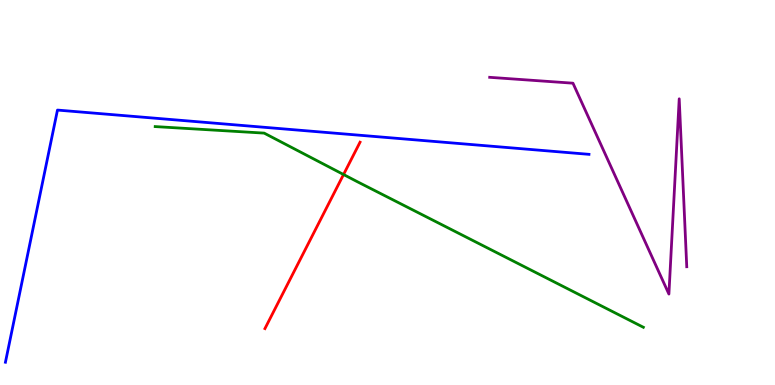[{'lines': ['blue', 'red'], 'intersections': []}, {'lines': ['green', 'red'], 'intersections': [{'x': 4.43, 'y': 5.47}]}, {'lines': ['purple', 'red'], 'intersections': []}, {'lines': ['blue', 'green'], 'intersections': []}, {'lines': ['blue', 'purple'], 'intersections': []}, {'lines': ['green', 'purple'], 'intersections': []}]